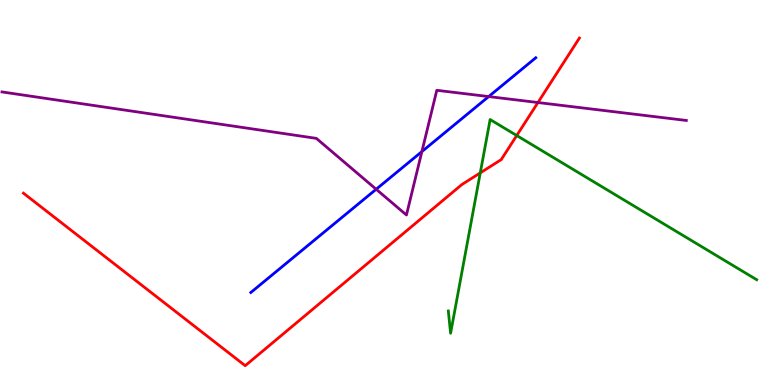[{'lines': ['blue', 'red'], 'intersections': []}, {'lines': ['green', 'red'], 'intersections': [{'x': 6.2, 'y': 5.51}, {'x': 6.67, 'y': 6.48}]}, {'lines': ['purple', 'red'], 'intersections': [{'x': 6.94, 'y': 7.34}]}, {'lines': ['blue', 'green'], 'intersections': []}, {'lines': ['blue', 'purple'], 'intersections': [{'x': 4.85, 'y': 5.08}, {'x': 5.44, 'y': 6.06}, {'x': 6.31, 'y': 7.49}]}, {'lines': ['green', 'purple'], 'intersections': []}]